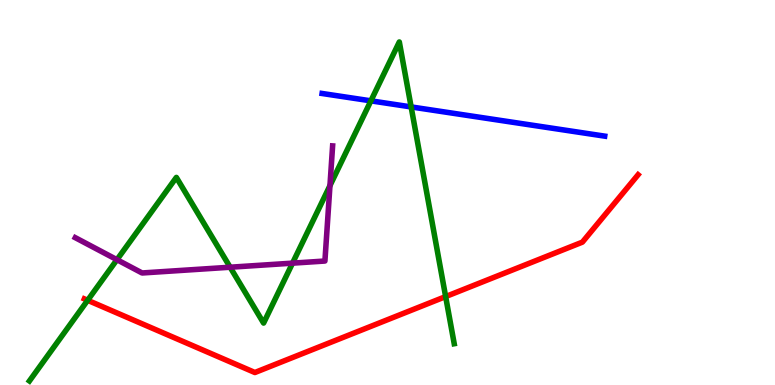[{'lines': ['blue', 'red'], 'intersections': []}, {'lines': ['green', 'red'], 'intersections': [{'x': 1.13, 'y': 2.2}, {'x': 5.75, 'y': 2.3}]}, {'lines': ['purple', 'red'], 'intersections': []}, {'lines': ['blue', 'green'], 'intersections': [{'x': 4.79, 'y': 7.38}, {'x': 5.31, 'y': 7.22}]}, {'lines': ['blue', 'purple'], 'intersections': []}, {'lines': ['green', 'purple'], 'intersections': [{'x': 1.51, 'y': 3.25}, {'x': 2.97, 'y': 3.06}, {'x': 3.77, 'y': 3.17}, {'x': 4.26, 'y': 5.18}]}]